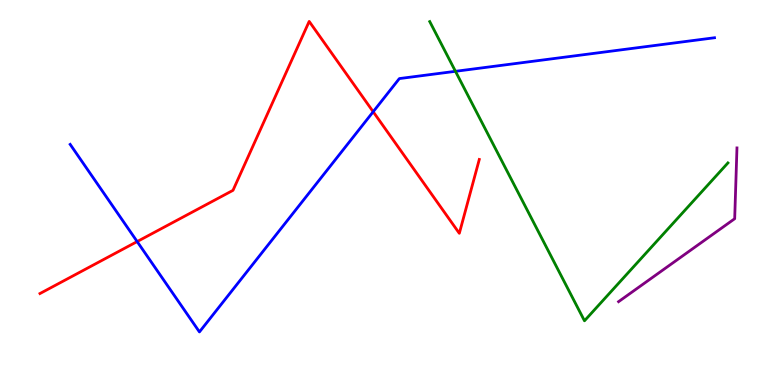[{'lines': ['blue', 'red'], 'intersections': [{'x': 1.77, 'y': 3.73}, {'x': 4.82, 'y': 7.1}]}, {'lines': ['green', 'red'], 'intersections': []}, {'lines': ['purple', 'red'], 'intersections': []}, {'lines': ['blue', 'green'], 'intersections': [{'x': 5.88, 'y': 8.15}]}, {'lines': ['blue', 'purple'], 'intersections': []}, {'lines': ['green', 'purple'], 'intersections': []}]